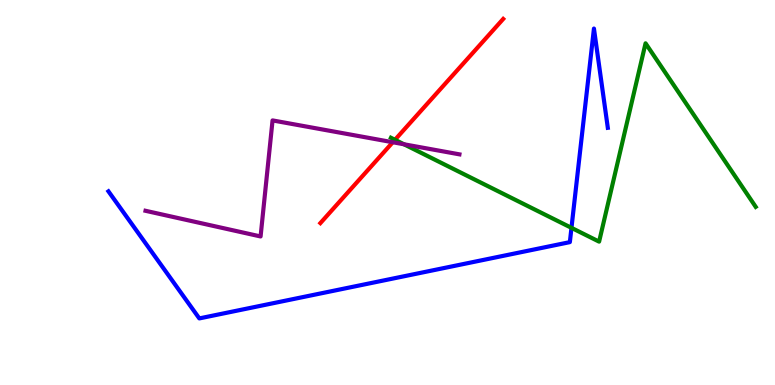[{'lines': ['blue', 'red'], 'intersections': []}, {'lines': ['green', 'red'], 'intersections': [{'x': 5.1, 'y': 6.37}]}, {'lines': ['purple', 'red'], 'intersections': [{'x': 5.07, 'y': 6.31}]}, {'lines': ['blue', 'green'], 'intersections': [{'x': 7.37, 'y': 4.08}]}, {'lines': ['blue', 'purple'], 'intersections': []}, {'lines': ['green', 'purple'], 'intersections': [{'x': 5.21, 'y': 6.25}]}]